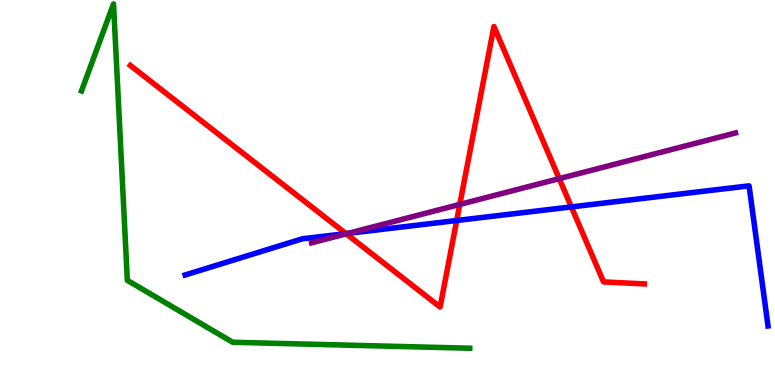[{'lines': ['blue', 'red'], 'intersections': [{'x': 4.46, 'y': 3.93}, {'x': 5.89, 'y': 4.27}, {'x': 7.37, 'y': 4.63}]}, {'lines': ['green', 'red'], 'intersections': []}, {'lines': ['purple', 'red'], 'intersections': [{'x': 4.47, 'y': 3.93}, {'x': 5.93, 'y': 4.69}, {'x': 7.22, 'y': 5.36}]}, {'lines': ['blue', 'green'], 'intersections': []}, {'lines': ['blue', 'purple'], 'intersections': [{'x': 4.49, 'y': 3.94}]}, {'lines': ['green', 'purple'], 'intersections': []}]